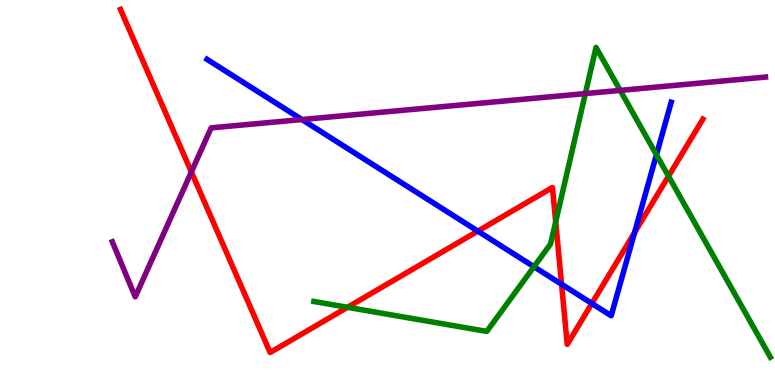[{'lines': ['blue', 'red'], 'intersections': [{'x': 6.17, 'y': 4.0}, {'x': 7.25, 'y': 2.62}, {'x': 7.64, 'y': 2.12}, {'x': 8.19, 'y': 3.96}]}, {'lines': ['green', 'red'], 'intersections': [{'x': 4.48, 'y': 2.02}, {'x': 7.17, 'y': 4.24}, {'x': 8.63, 'y': 5.42}]}, {'lines': ['purple', 'red'], 'intersections': [{'x': 2.47, 'y': 5.53}]}, {'lines': ['blue', 'green'], 'intersections': [{'x': 6.89, 'y': 3.07}, {'x': 8.47, 'y': 5.98}]}, {'lines': ['blue', 'purple'], 'intersections': [{'x': 3.9, 'y': 6.9}]}, {'lines': ['green', 'purple'], 'intersections': [{'x': 7.55, 'y': 7.57}, {'x': 8.0, 'y': 7.65}]}]